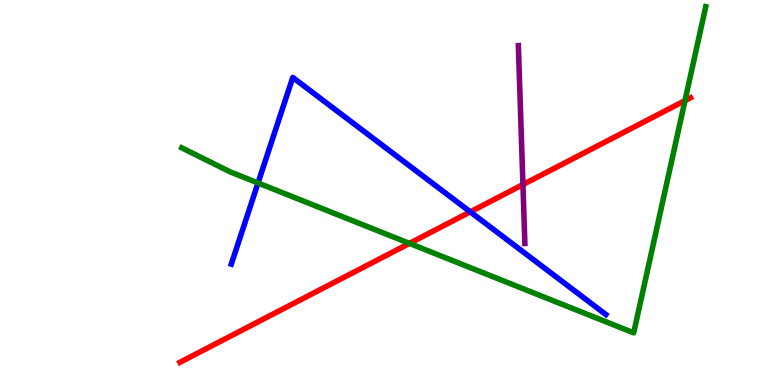[{'lines': ['blue', 'red'], 'intersections': [{'x': 6.07, 'y': 4.5}]}, {'lines': ['green', 'red'], 'intersections': [{'x': 5.28, 'y': 3.68}, {'x': 8.84, 'y': 7.39}]}, {'lines': ['purple', 'red'], 'intersections': [{'x': 6.75, 'y': 5.21}]}, {'lines': ['blue', 'green'], 'intersections': [{'x': 3.33, 'y': 5.25}]}, {'lines': ['blue', 'purple'], 'intersections': []}, {'lines': ['green', 'purple'], 'intersections': []}]